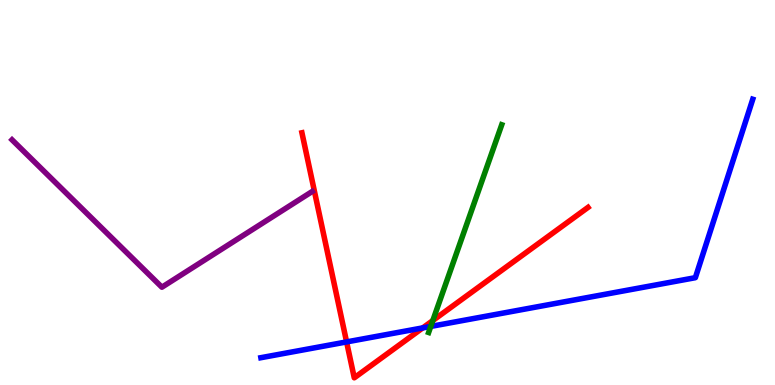[{'lines': ['blue', 'red'], 'intersections': [{'x': 4.47, 'y': 1.12}, {'x': 5.45, 'y': 1.48}]}, {'lines': ['green', 'red'], 'intersections': [{'x': 5.59, 'y': 1.67}]}, {'lines': ['purple', 'red'], 'intersections': []}, {'lines': ['blue', 'green'], 'intersections': [{'x': 5.56, 'y': 1.52}]}, {'lines': ['blue', 'purple'], 'intersections': []}, {'lines': ['green', 'purple'], 'intersections': []}]